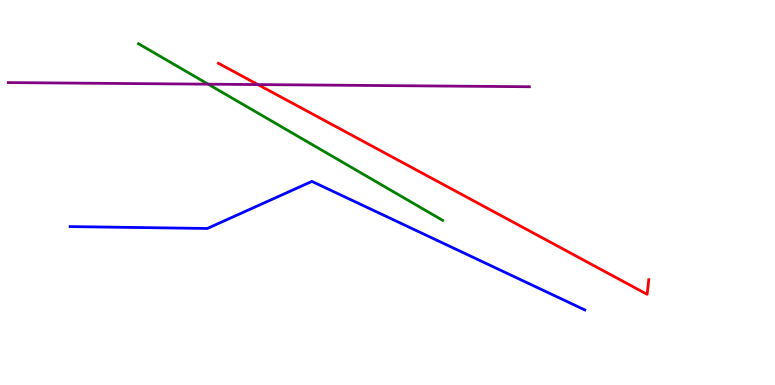[{'lines': ['blue', 'red'], 'intersections': []}, {'lines': ['green', 'red'], 'intersections': []}, {'lines': ['purple', 'red'], 'intersections': [{'x': 3.33, 'y': 7.8}]}, {'lines': ['blue', 'green'], 'intersections': []}, {'lines': ['blue', 'purple'], 'intersections': []}, {'lines': ['green', 'purple'], 'intersections': [{'x': 2.69, 'y': 7.81}]}]